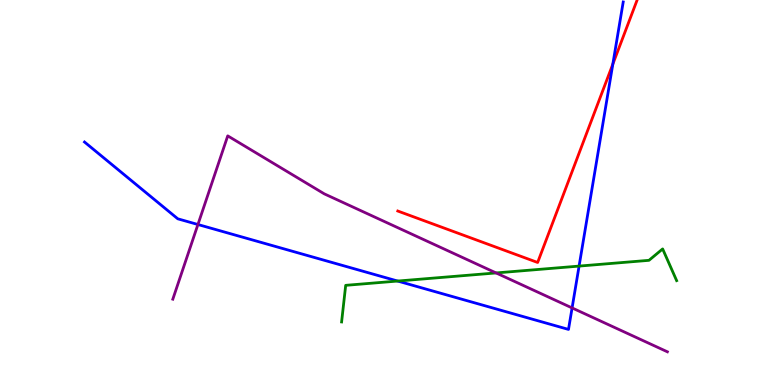[{'lines': ['blue', 'red'], 'intersections': [{'x': 7.91, 'y': 8.33}]}, {'lines': ['green', 'red'], 'intersections': []}, {'lines': ['purple', 'red'], 'intersections': []}, {'lines': ['blue', 'green'], 'intersections': [{'x': 5.13, 'y': 2.7}, {'x': 7.47, 'y': 3.09}]}, {'lines': ['blue', 'purple'], 'intersections': [{'x': 2.55, 'y': 4.17}, {'x': 7.38, 'y': 2.0}]}, {'lines': ['green', 'purple'], 'intersections': [{'x': 6.4, 'y': 2.91}]}]